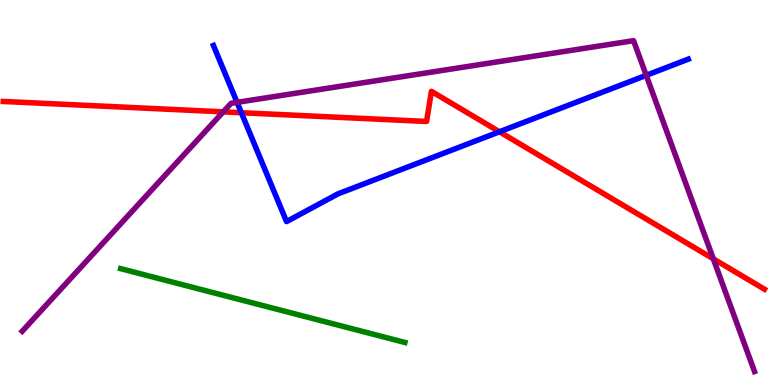[{'lines': ['blue', 'red'], 'intersections': [{'x': 3.11, 'y': 7.07}, {'x': 6.44, 'y': 6.58}]}, {'lines': ['green', 'red'], 'intersections': []}, {'lines': ['purple', 'red'], 'intersections': [{'x': 2.88, 'y': 7.09}, {'x': 9.2, 'y': 3.28}]}, {'lines': ['blue', 'green'], 'intersections': []}, {'lines': ['blue', 'purple'], 'intersections': [{'x': 3.06, 'y': 7.34}, {'x': 8.34, 'y': 8.04}]}, {'lines': ['green', 'purple'], 'intersections': []}]